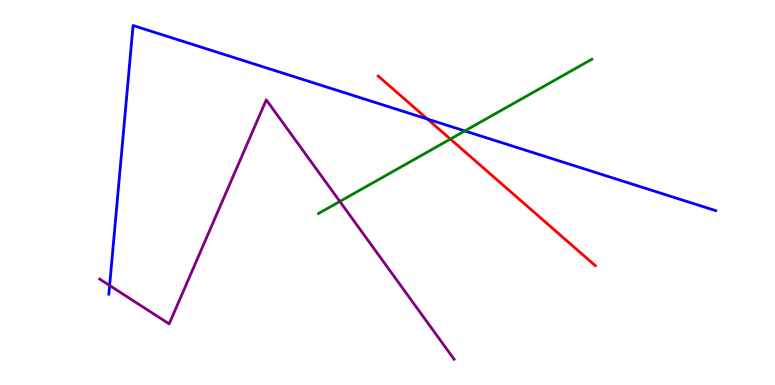[{'lines': ['blue', 'red'], 'intersections': [{'x': 5.52, 'y': 6.91}]}, {'lines': ['green', 'red'], 'intersections': [{'x': 5.81, 'y': 6.39}]}, {'lines': ['purple', 'red'], 'intersections': []}, {'lines': ['blue', 'green'], 'intersections': [{'x': 6.0, 'y': 6.6}]}, {'lines': ['blue', 'purple'], 'intersections': [{'x': 1.41, 'y': 2.58}]}, {'lines': ['green', 'purple'], 'intersections': [{'x': 4.39, 'y': 4.77}]}]